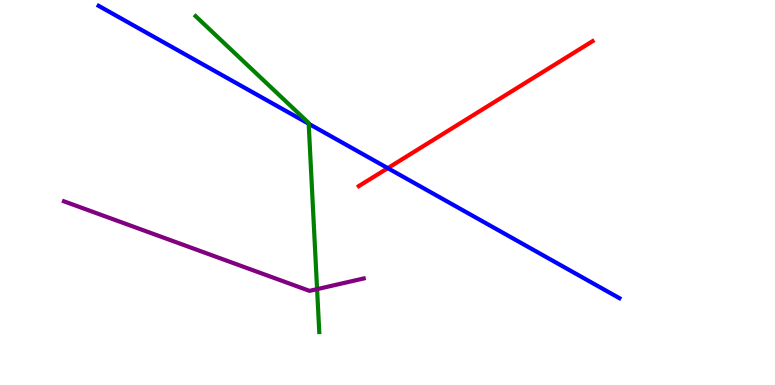[{'lines': ['blue', 'red'], 'intersections': [{'x': 5.0, 'y': 5.63}]}, {'lines': ['green', 'red'], 'intersections': []}, {'lines': ['purple', 'red'], 'intersections': []}, {'lines': ['blue', 'green'], 'intersections': [{'x': 3.98, 'y': 6.79}]}, {'lines': ['blue', 'purple'], 'intersections': []}, {'lines': ['green', 'purple'], 'intersections': [{'x': 4.09, 'y': 2.49}]}]